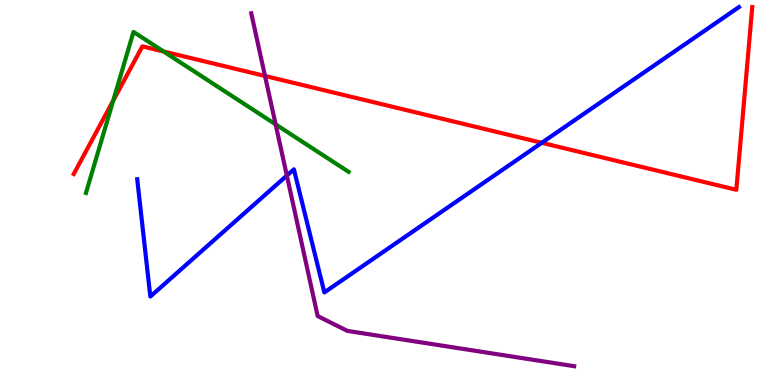[{'lines': ['blue', 'red'], 'intersections': [{'x': 6.99, 'y': 6.29}]}, {'lines': ['green', 'red'], 'intersections': [{'x': 1.46, 'y': 7.39}, {'x': 2.11, 'y': 8.66}]}, {'lines': ['purple', 'red'], 'intersections': [{'x': 3.42, 'y': 8.03}]}, {'lines': ['blue', 'green'], 'intersections': []}, {'lines': ['blue', 'purple'], 'intersections': [{'x': 3.7, 'y': 5.44}]}, {'lines': ['green', 'purple'], 'intersections': [{'x': 3.56, 'y': 6.77}]}]